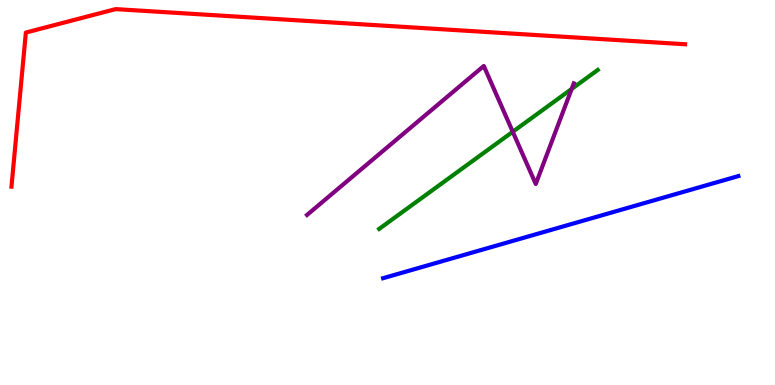[{'lines': ['blue', 'red'], 'intersections': []}, {'lines': ['green', 'red'], 'intersections': []}, {'lines': ['purple', 'red'], 'intersections': []}, {'lines': ['blue', 'green'], 'intersections': []}, {'lines': ['blue', 'purple'], 'intersections': []}, {'lines': ['green', 'purple'], 'intersections': [{'x': 6.62, 'y': 6.58}, {'x': 7.38, 'y': 7.69}]}]